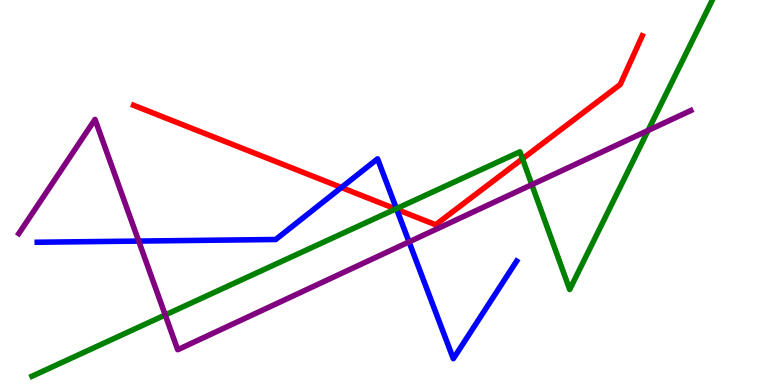[{'lines': ['blue', 'red'], 'intersections': [{'x': 4.41, 'y': 5.13}, {'x': 5.12, 'y': 4.56}]}, {'lines': ['green', 'red'], 'intersections': [{'x': 5.11, 'y': 4.57}, {'x': 6.74, 'y': 5.88}]}, {'lines': ['purple', 'red'], 'intersections': []}, {'lines': ['blue', 'green'], 'intersections': [{'x': 5.12, 'y': 4.58}]}, {'lines': ['blue', 'purple'], 'intersections': [{'x': 1.79, 'y': 3.74}, {'x': 5.28, 'y': 3.72}]}, {'lines': ['green', 'purple'], 'intersections': [{'x': 2.13, 'y': 1.82}, {'x': 6.86, 'y': 5.2}, {'x': 8.36, 'y': 6.61}]}]